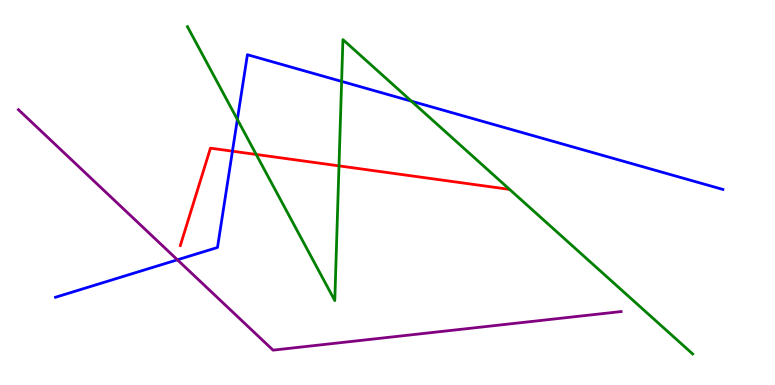[{'lines': ['blue', 'red'], 'intersections': [{'x': 3.0, 'y': 6.07}]}, {'lines': ['green', 'red'], 'intersections': [{'x': 3.31, 'y': 5.99}, {'x': 4.37, 'y': 5.69}]}, {'lines': ['purple', 'red'], 'intersections': []}, {'lines': ['blue', 'green'], 'intersections': [{'x': 3.06, 'y': 6.9}, {'x': 4.41, 'y': 7.89}, {'x': 5.31, 'y': 7.37}]}, {'lines': ['blue', 'purple'], 'intersections': [{'x': 2.29, 'y': 3.25}]}, {'lines': ['green', 'purple'], 'intersections': []}]